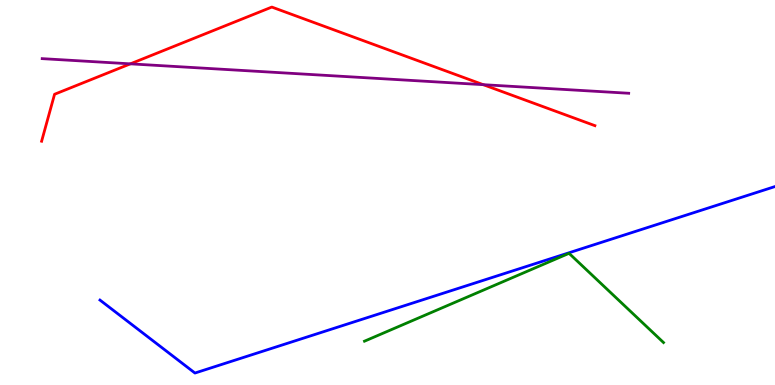[{'lines': ['blue', 'red'], 'intersections': []}, {'lines': ['green', 'red'], 'intersections': []}, {'lines': ['purple', 'red'], 'intersections': [{'x': 1.68, 'y': 8.34}, {'x': 6.24, 'y': 7.8}]}, {'lines': ['blue', 'green'], 'intersections': []}, {'lines': ['blue', 'purple'], 'intersections': []}, {'lines': ['green', 'purple'], 'intersections': []}]